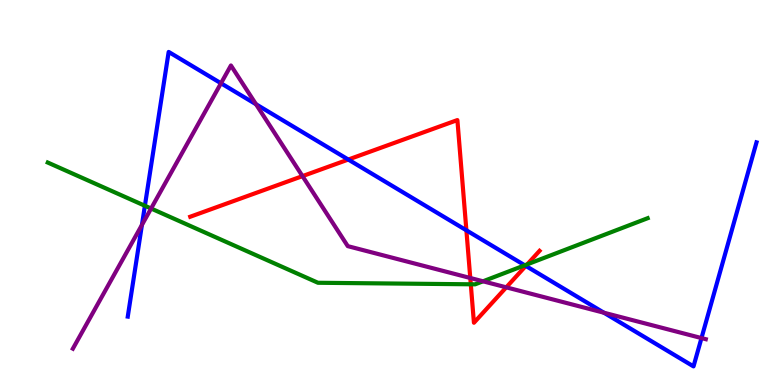[{'lines': ['blue', 'red'], 'intersections': [{'x': 4.49, 'y': 5.86}, {'x': 6.02, 'y': 4.02}, {'x': 6.78, 'y': 3.09}]}, {'lines': ['green', 'red'], 'intersections': [{'x': 6.07, 'y': 2.62}, {'x': 6.8, 'y': 3.13}]}, {'lines': ['purple', 'red'], 'intersections': [{'x': 3.9, 'y': 5.43}, {'x': 6.07, 'y': 2.78}, {'x': 6.53, 'y': 2.54}]}, {'lines': ['blue', 'green'], 'intersections': [{'x': 1.87, 'y': 4.66}, {'x': 6.77, 'y': 3.11}]}, {'lines': ['blue', 'purple'], 'intersections': [{'x': 1.83, 'y': 4.16}, {'x': 2.85, 'y': 7.84}, {'x': 3.3, 'y': 7.29}, {'x': 7.79, 'y': 1.88}, {'x': 9.05, 'y': 1.22}]}, {'lines': ['green', 'purple'], 'intersections': [{'x': 1.95, 'y': 4.58}, {'x': 6.23, 'y': 2.69}]}]